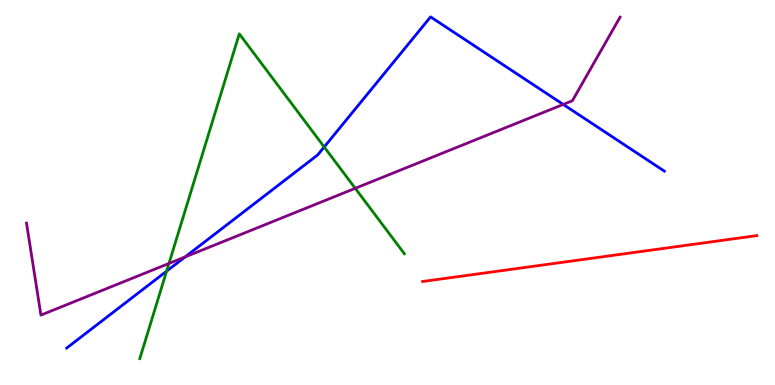[{'lines': ['blue', 'red'], 'intersections': []}, {'lines': ['green', 'red'], 'intersections': []}, {'lines': ['purple', 'red'], 'intersections': []}, {'lines': ['blue', 'green'], 'intersections': [{'x': 2.15, 'y': 2.96}, {'x': 4.18, 'y': 6.18}]}, {'lines': ['blue', 'purple'], 'intersections': [{'x': 2.39, 'y': 3.33}, {'x': 7.27, 'y': 7.29}]}, {'lines': ['green', 'purple'], 'intersections': [{'x': 2.18, 'y': 3.16}, {'x': 4.58, 'y': 5.11}]}]